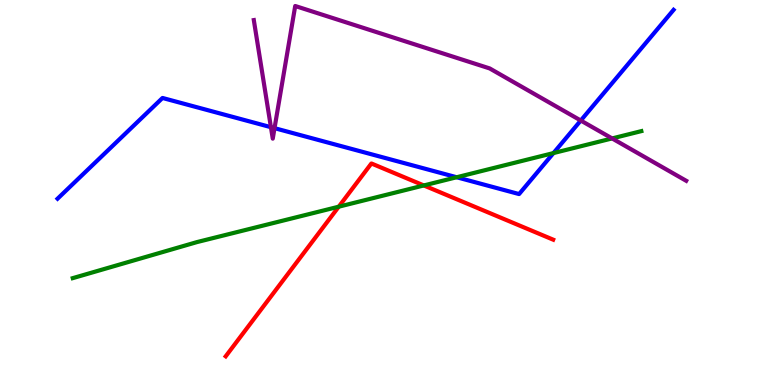[{'lines': ['blue', 'red'], 'intersections': []}, {'lines': ['green', 'red'], 'intersections': [{'x': 4.37, 'y': 4.63}, {'x': 5.47, 'y': 5.18}]}, {'lines': ['purple', 'red'], 'intersections': []}, {'lines': ['blue', 'green'], 'intersections': [{'x': 5.89, 'y': 5.4}, {'x': 7.14, 'y': 6.02}]}, {'lines': ['blue', 'purple'], 'intersections': [{'x': 3.5, 'y': 6.7}, {'x': 3.54, 'y': 6.67}, {'x': 7.49, 'y': 6.87}]}, {'lines': ['green', 'purple'], 'intersections': [{'x': 7.9, 'y': 6.4}]}]